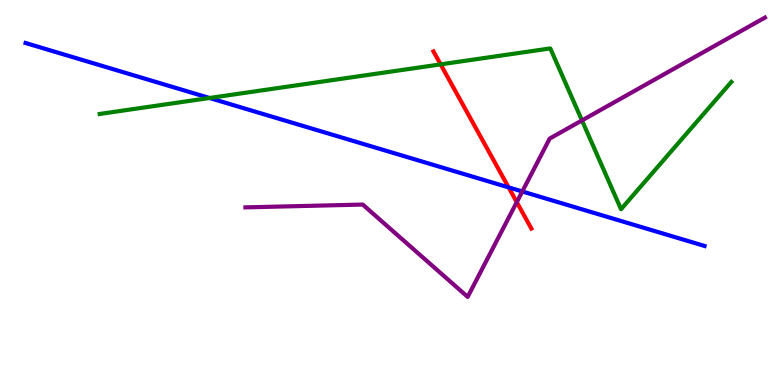[{'lines': ['blue', 'red'], 'intersections': [{'x': 6.56, 'y': 5.13}]}, {'lines': ['green', 'red'], 'intersections': [{'x': 5.69, 'y': 8.33}]}, {'lines': ['purple', 'red'], 'intersections': [{'x': 6.67, 'y': 4.75}]}, {'lines': ['blue', 'green'], 'intersections': [{'x': 2.7, 'y': 7.45}]}, {'lines': ['blue', 'purple'], 'intersections': [{'x': 6.74, 'y': 5.03}]}, {'lines': ['green', 'purple'], 'intersections': [{'x': 7.51, 'y': 6.87}]}]